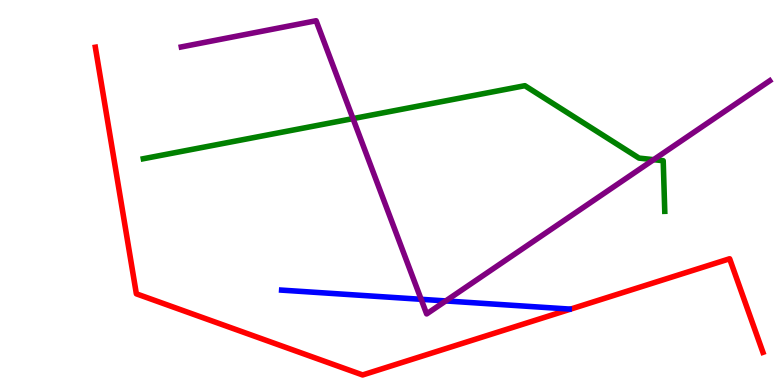[{'lines': ['blue', 'red'], 'intersections': []}, {'lines': ['green', 'red'], 'intersections': []}, {'lines': ['purple', 'red'], 'intersections': []}, {'lines': ['blue', 'green'], 'intersections': []}, {'lines': ['blue', 'purple'], 'intersections': [{'x': 5.43, 'y': 2.23}, {'x': 5.75, 'y': 2.18}]}, {'lines': ['green', 'purple'], 'intersections': [{'x': 4.55, 'y': 6.92}, {'x': 8.43, 'y': 5.85}]}]